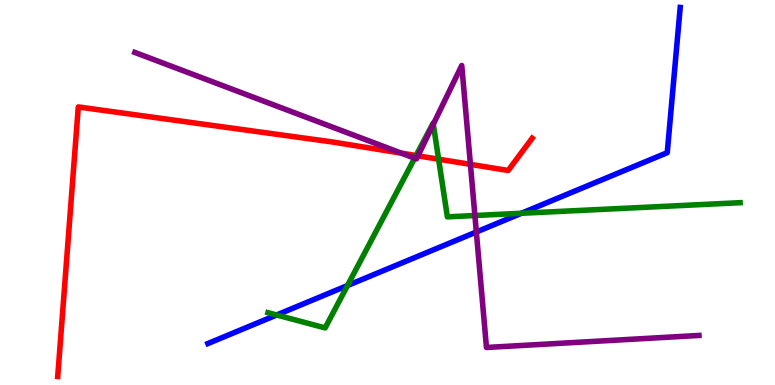[{'lines': ['blue', 'red'], 'intersections': []}, {'lines': ['green', 'red'], 'intersections': [{'x': 5.37, 'y': 5.96}, {'x': 5.66, 'y': 5.86}]}, {'lines': ['purple', 'red'], 'intersections': [{'x': 5.18, 'y': 6.02}, {'x': 5.39, 'y': 5.95}, {'x': 6.07, 'y': 5.73}]}, {'lines': ['blue', 'green'], 'intersections': [{'x': 3.57, 'y': 1.82}, {'x': 4.48, 'y': 2.58}, {'x': 6.73, 'y': 4.46}]}, {'lines': ['blue', 'purple'], 'intersections': [{'x': 6.15, 'y': 3.97}]}, {'lines': ['green', 'purple'], 'intersections': [{'x': 5.35, 'y': 5.89}, {'x': 5.59, 'y': 6.77}, {'x': 6.13, 'y': 4.4}]}]